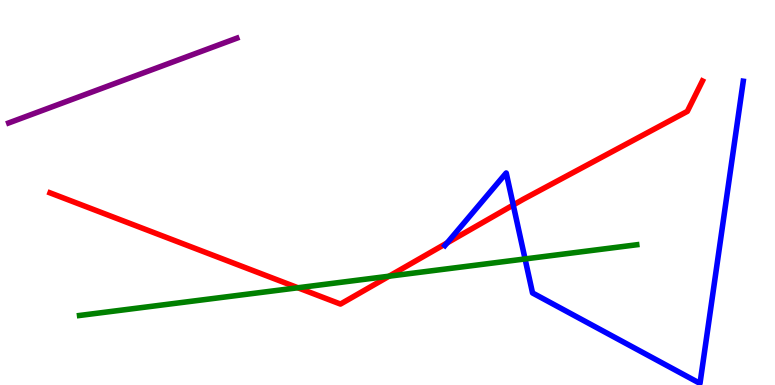[{'lines': ['blue', 'red'], 'intersections': [{'x': 5.77, 'y': 3.69}, {'x': 6.62, 'y': 4.68}]}, {'lines': ['green', 'red'], 'intersections': [{'x': 3.84, 'y': 2.53}, {'x': 5.02, 'y': 2.83}]}, {'lines': ['purple', 'red'], 'intersections': []}, {'lines': ['blue', 'green'], 'intersections': [{'x': 6.78, 'y': 3.27}]}, {'lines': ['blue', 'purple'], 'intersections': []}, {'lines': ['green', 'purple'], 'intersections': []}]